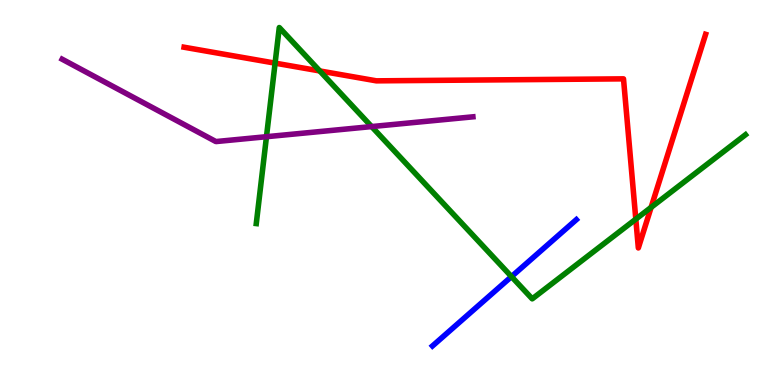[{'lines': ['blue', 'red'], 'intersections': []}, {'lines': ['green', 'red'], 'intersections': [{'x': 3.55, 'y': 8.36}, {'x': 4.13, 'y': 8.16}, {'x': 8.2, 'y': 4.31}, {'x': 8.4, 'y': 4.61}]}, {'lines': ['purple', 'red'], 'intersections': []}, {'lines': ['blue', 'green'], 'intersections': [{'x': 6.6, 'y': 2.82}]}, {'lines': ['blue', 'purple'], 'intersections': []}, {'lines': ['green', 'purple'], 'intersections': [{'x': 3.44, 'y': 6.45}, {'x': 4.8, 'y': 6.71}]}]